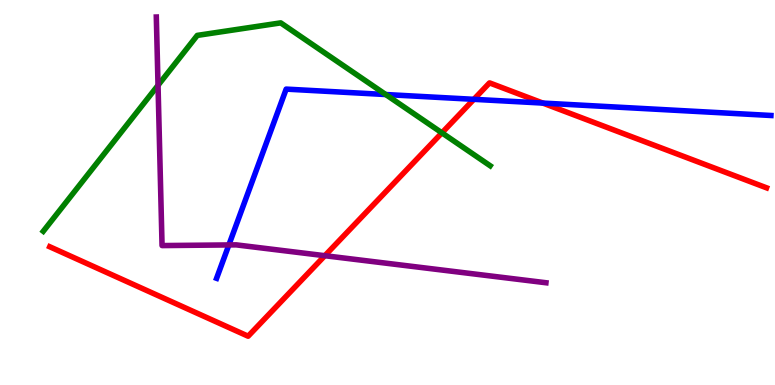[{'lines': ['blue', 'red'], 'intersections': [{'x': 6.11, 'y': 7.42}, {'x': 7.0, 'y': 7.32}]}, {'lines': ['green', 'red'], 'intersections': [{'x': 5.7, 'y': 6.55}]}, {'lines': ['purple', 'red'], 'intersections': [{'x': 4.19, 'y': 3.36}]}, {'lines': ['blue', 'green'], 'intersections': [{'x': 4.98, 'y': 7.54}]}, {'lines': ['blue', 'purple'], 'intersections': [{'x': 2.95, 'y': 3.64}]}, {'lines': ['green', 'purple'], 'intersections': [{'x': 2.04, 'y': 7.78}]}]